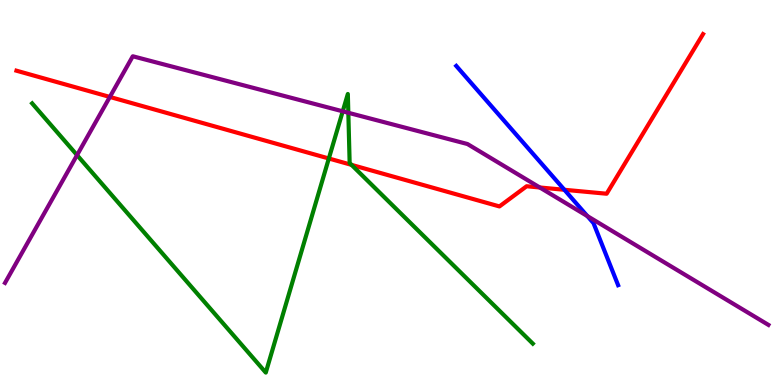[{'lines': ['blue', 'red'], 'intersections': [{'x': 7.28, 'y': 5.07}]}, {'lines': ['green', 'red'], 'intersections': [{'x': 4.24, 'y': 5.88}, {'x': 4.54, 'y': 5.72}]}, {'lines': ['purple', 'red'], 'intersections': [{'x': 1.42, 'y': 7.48}, {'x': 6.96, 'y': 5.13}]}, {'lines': ['blue', 'green'], 'intersections': []}, {'lines': ['blue', 'purple'], 'intersections': [{'x': 7.58, 'y': 4.39}]}, {'lines': ['green', 'purple'], 'intersections': [{'x': 0.994, 'y': 5.97}, {'x': 4.42, 'y': 7.11}, {'x': 4.49, 'y': 7.07}]}]